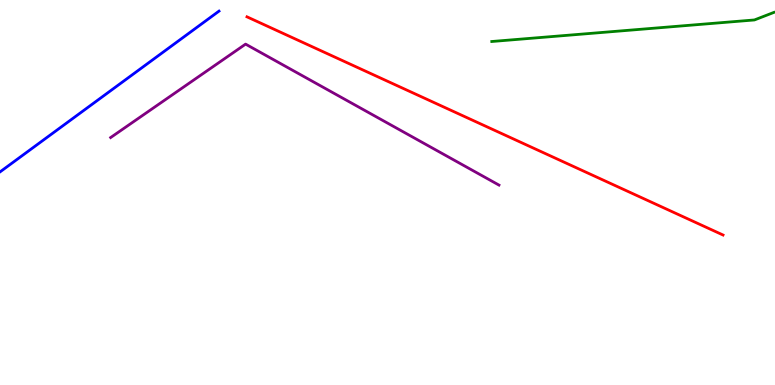[{'lines': ['blue', 'red'], 'intersections': []}, {'lines': ['green', 'red'], 'intersections': []}, {'lines': ['purple', 'red'], 'intersections': []}, {'lines': ['blue', 'green'], 'intersections': []}, {'lines': ['blue', 'purple'], 'intersections': []}, {'lines': ['green', 'purple'], 'intersections': []}]